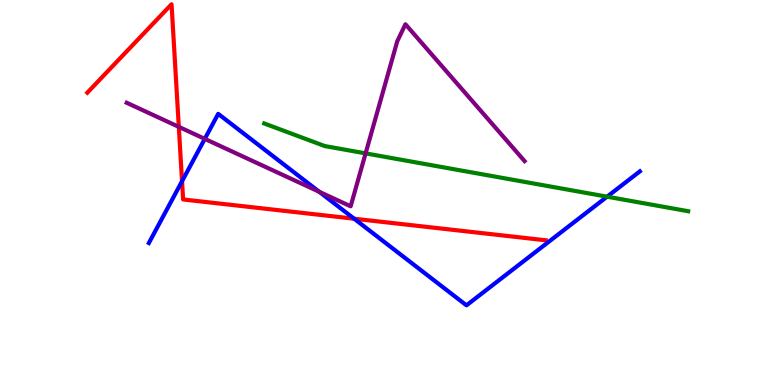[{'lines': ['blue', 'red'], 'intersections': [{'x': 2.35, 'y': 5.29}, {'x': 4.57, 'y': 4.32}]}, {'lines': ['green', 'red'], 'intersections': []}, {'lines': ['purple', 'red'], 'intersections': [{'x': 2.31, 'y': 6.7}]}, {'lines': ['blue', 'green'], 'intersections': [{'x': 7.83, 'y': 4.89}]}, {'lines': ['blue', 'purple'], 'intersections': [{'x': 2.64, 'y': 6.39}, {'x': 4.12, 'y': 5.02}]}, {'lines': ['green', 'purple'], 'intersections': [{'x': 4.72, 'y': 6.02}]}]